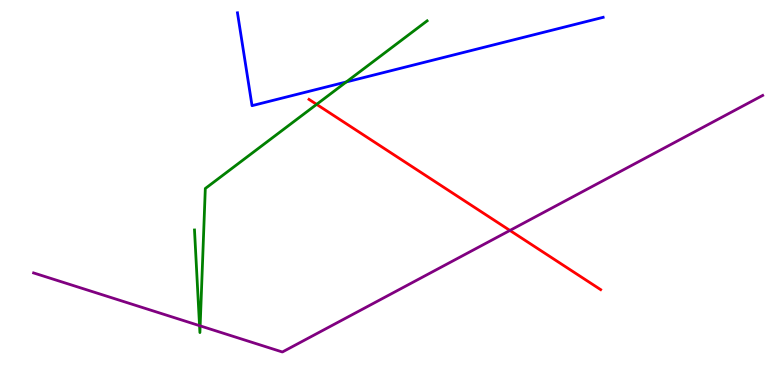[{'lines': ['blue', 'red'], 'intersections': []}, {'lines': ['green', 'red'], 'intersections': [{'x': 4.09, 'y': 7.29}]}, {'lines': ['purple', 'red'], 'intersections': [{'x': 6.58, 'y': 4.01}]}, {'lines': ['blue', 'green'], 'intersections': [{'x': 4.47, 'y': 7.87}]}, {'lines': ['blue', 'purple'], 'intersections': []}, {'lines': ['green', 'purple'], 'intersections': [{'x': 2.57, 'y': 1.54}, {'x': 2.58, 'y': 1.54}]}]